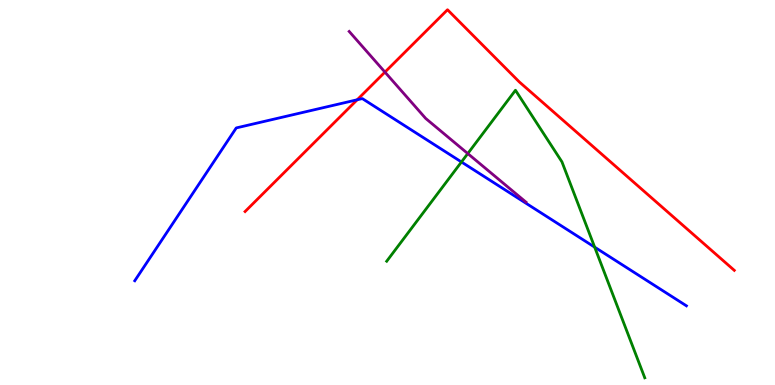[{'lines': ['blue', 'red'], 'intersections': [{'x': 4.61, 'y': 7.41}]}, {'lines': ['green', 'red'], 'intersections': []}, {'lines': ['purple', 'red'], 'intersections': [{'x': 4.97, 'y': 8.13}]}, {'lines': ['blue', 'green'], 'intersections': [{'x': 5.95, 'y': 5.79}, {'x': 7.67, 'y': 3.58}]}, {'lines': ['blue', 'purple'], 'intersections': []}, {'lines': ['green', 'purple'], 'intersections': [{'x': 6.04, 'y': 6.01}]}]